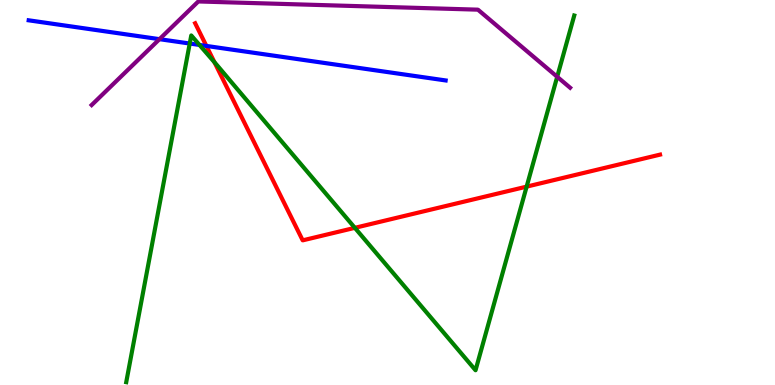[{'lines': ['blue', 'red'], 'intersections': [{'x': 2.66, 'y': 8.81}]}, {'lines': ['green', 'red'], 'intersections': [{'x': 2.77, 'y': 8.38}, {'x': 4.58, 'y': 4.08}, {'x': 6.8, 'y': 5.15}]}, {'lines': ['purple', 'red'], 'intersections': []}, {'lines': ['blue', 'green'], 'intersections': [{'x': 2.45, 'y': 8.87}, {'x': 2.57, 'y': 8.83}]}, {'lines': ['blue', 'purple'], 'intersections': [{'x': 2.06, 'y': 8.98}]}, {'lines': ['green', 'purple'], 'intersections': [{'x': 7.19, 'y': 8.01}]}]